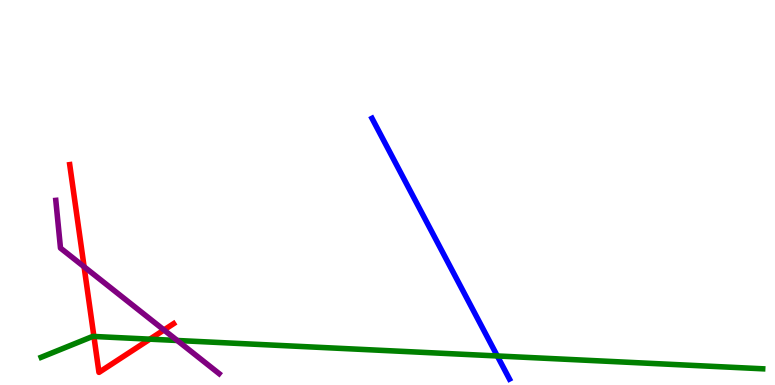[{'lines': ['blue', 'red'], 'intersections': []}, {'lines': ['green', 'red'], 'intersections': [{'x': 1.21, 'y': 1.26}, {'x': 1.93, 'y': 1.19}]}, {'lines': ['purple', 'red'], 'intersections': [{'x': 1.09, 'y': 3.07}, {'x': 2.12, 'y': 1.43}]}, {'lines': ['blue', 'green'], 'intersections': [{'x': 6.42, 'y': 0.754}]}, {'lines': ['blue', 'purple'], 'intersections': []}, {'lines': ['green', 'purple'], 'intersections': [{'x': 2.29, 'y': 1.16}]}]